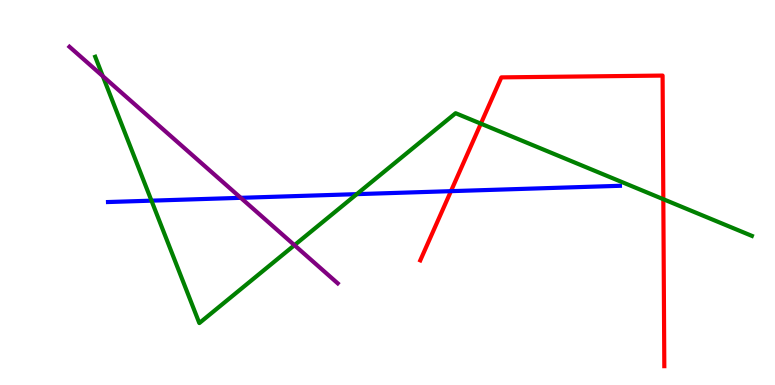[{'lines': ['blue', 'red'], 'intersections': [{'x': 5.82, 'y': 5.03}]}, {'lines': ['green', 'red'], 'intersections': [{'x': 6.2, 'y': 6.79}, {'x': 8.56, 'y': 4.83}]}, {'lines': ['purple', 'red'], 'intersections': []}, {'lines': ['blue', 'green'], 'intersections': [{'x': 1.95, 'y': 4.79}, {'x': 4.6, 'y': 4.96}]}, {'lines': ['blue', 'purple'], 'intersections': [{'x': 3.11, 'y': 4.86}]}, {'lines': ['green', 'purple'], 'intersections': [{'x': 1.33, 'y': 8.02}, {'x': 3.8, 'y': 3.63}]}]